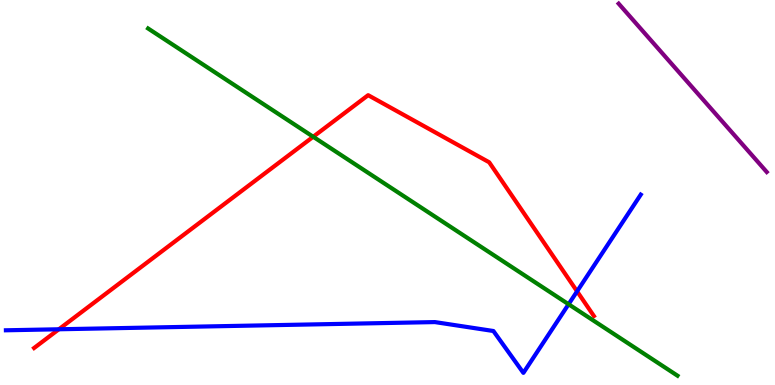[{'lines': ['blue', 'red'], 'intersections': [{'x': 0.759, 'y': 1.45}, {'x': 7.45, 'y': 2.43}]}, {'lines': ['green', 'red'], 'intersections': [{'x': 4.04, 'y': 6.45}]}, {'lines': ['purple', 'red'], 'intersections': []}, {'lines': ['blue', 'green'], 'intersections': [{'x': 7.34, 'y': 2.1}]}, {'lines': ['blue', 'purple'], 'intersections': []}, {'lines': ['green', 'purple'], 'intersections': []}]